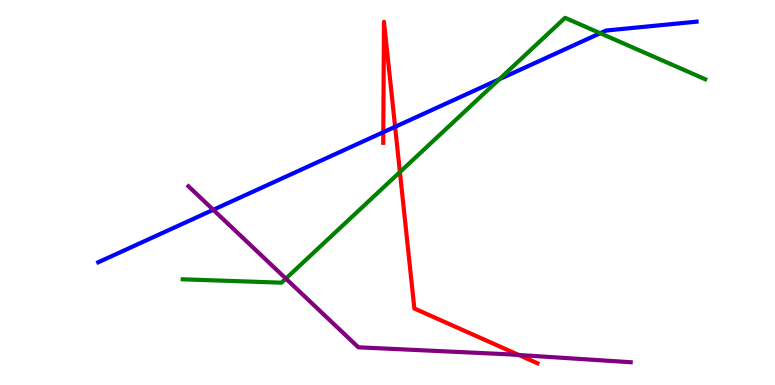[{'lines': ['blue', 'red'], 'intersections': [{'x': 4.95, 'y': 6.57}, {'x': 5.1, 'y': 6.71}]}, {'lines': ['green', 'red'], 'intersections': [{'x': 5.16, 'y': 5.53}]}, {'lines': ['purple', 'red'], 'intersections': [{'x': 6.69, 'y': 0.78}]}, {'lines': ['blue', 'green'], 'intersections': [{'x': 6.44, 'y': 7.94}, {'x': 7.74, 'y': 9.14}]}, {'lines': ['blue', 'purple'], 'intersections': [{'x': 2.75, 'y': 4.55}]}, {'lines': ['green', 'purple'], 'intersections': [{'x': 3.69, 'y': 2.76}]}]